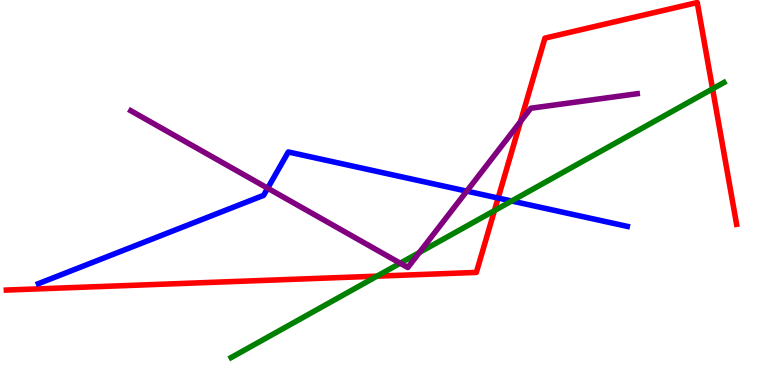[{'lines': ['blue', 'red'], 'intersections': [{'x': 6.43, 'y': 4.86}]}, {'lines': ['green', 'red'], 'intersections': [{'x': 4.86, 'y': 2.83}, {'x': 6.38, 'y': 4.53}, {'x': 9.19, 'y': 7.69}]}, {'lines': ['purple', 'red'], 'intersections': [{'x': 6.72, 'y': 6.84}]}, {'lines': ['blue', 'green'], 'intersections': [{'x': 6.6, 'y': 4.78}]}, {'lines': ['blue', 'purple'], 'intersections': [{'x': 3.45, 'y': 5.11}, {'x': 6.02, 'y': 5.04}]}, {'lines': ['green', 'purple'], 'intersections': [{'x': 5.16, 'y': 3.16}, {'x': 5.41, 'y': 3.44}]}]